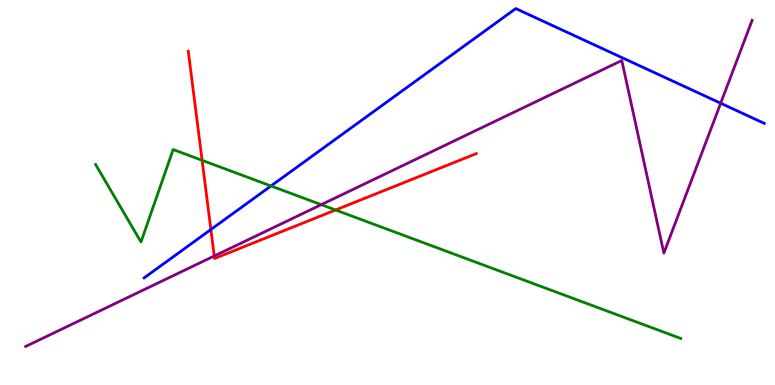[{'lines': ['blue', 'red'], 'intersections': [{'x': 2.72, 'y': 4.04}]}, {'lines': ['green', 'red'], 'intersections': [{'x': 2.61, 'y': 5.84}, {'x': 4.33, 'y': 4.55}]}, {'lines': ['purple', 'red'], 'intersections': [{'x': 2.76, 'y': 3.35}]}, {'lines': ['blue', 'green'], 'intersections': [{'x': 3.5, 'y': 5.17}]}, {'lines': ['blue', 'purple'], 'intersections': [{'x': 9.3, 'y': 7.32}]}, {'lines': ['green', 'purple'], 'intersections': [{'x': 4.15, 'y': 4.68}]}]